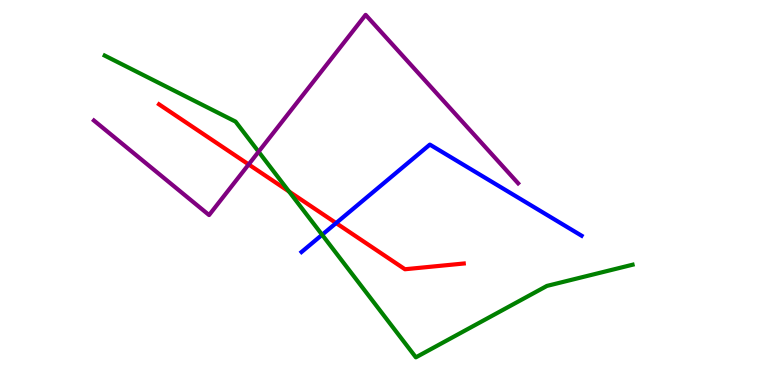[{'lines': ['blue', 'red'], 'intersections': [{'x': 4.34, 'y': 4.21}]}, {'lines': ['green', 'red'], 'intersections': [{'x': 3.73, 'y': 5.03}]}, {'lines': ['purple', 'red'], 'intersections': [{'x': 3.21, 'y': 5.73}]}, {'lines': ['blue', 'green'], 'intersections': [{'x': 4.16, 'y': 3.9}]}, {'lines': ['blue', 'purple'], 'intersections': []}, {'lines': ['green', 'purple'], 'intersections': [{'x': 3.34, 'y': 6.06}]}]